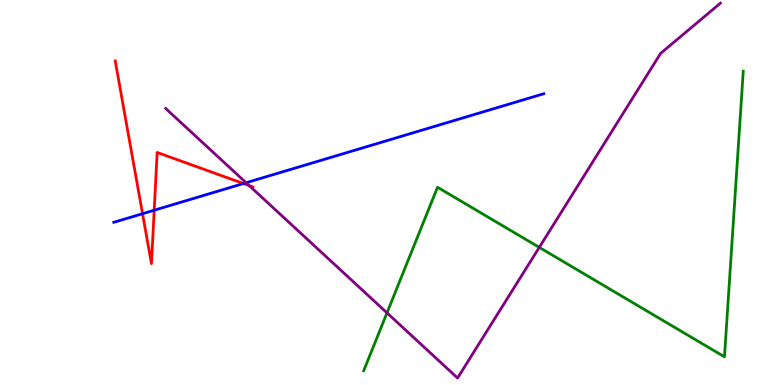[{'lines': ['blue', 'red'], 'intersections': [{'x': 1.84, 'y': 4.45}, {'x': 1.99, 'y': 4.54}, {'x': 3.14, 'y': 5.23}]}, {'lines': ['green', 'red'], 'intersections': []}, {'lines': ['purple', 'red'], 'intersections': [{'x': 3.22, 'y': 5.18}]}, {'lines': ['blue', 'green'], 'intersections': []}, {'lines': ['blue', 'purple'], 'intersections': [{'x': 3.18, 'y': 5.25}]}, {'lines': ['green', 'purple'], 'intersections': [{'x': 4.99, 'y': 1.87}, {'x': 6.96, 'y': 3.57}]}]